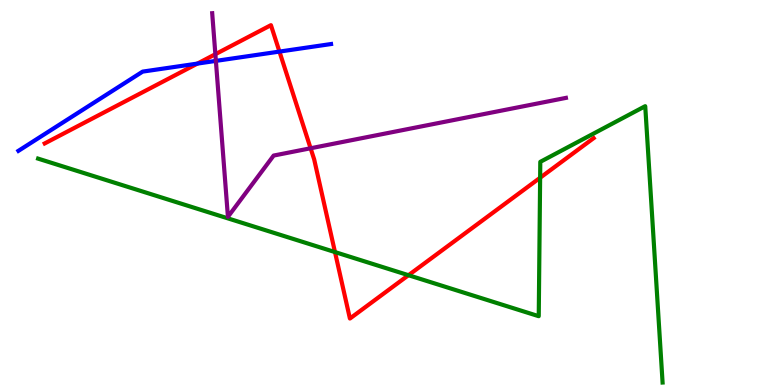[{'lines': ['blue', 'red'], 'intersections': [{'x': 2.55, 'y': 8.35}, {'x': 3.61, 'y': 8.66}]}, {'lines': ['green', 'red'], 'intersections': [{'x': 4.32, 'y': 3.45}, {'x': 5.27, 'y': 2.85}, {'x': 6.97, 'y': 5.38}]}, {'lines': ['purple', 'red'], 'intersections': [{'x': 2.78, 'y': 8.59}, {'x': 4.01, 'y': 6.15}]}, {'lines': ['blue', 'green'], 'intersections': []}, {'lines': ['blue', 'purple'], 'intersections': [{'x': 2.79, 'y': 8.42}]}, {'lines': ['green', 'purple'], 'intersections': []}]